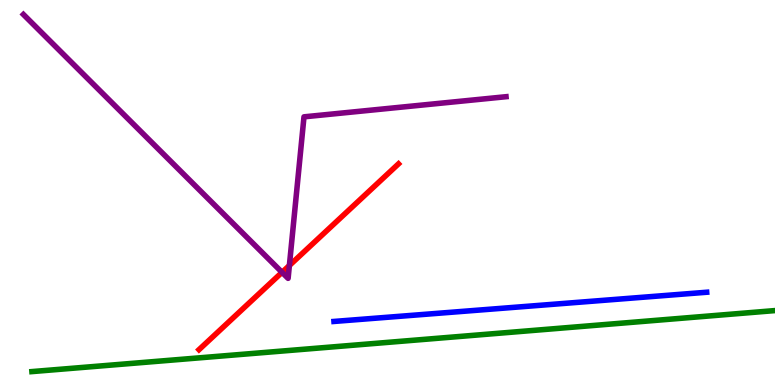[{'lines': ['blue', 'red'], 'intersections': []}, {'lines': ['green', 'red'], 'intersections': []}, {'lines': ['purple', 'red'], 'intersections': [{'x': 3.64, 'y': 2.93}, {'x': 3.73, 'y': 3.1}]}, {'lines': ['blue', 'green'], 'intersections': []}, {'lines': ['blue', 'purple'], 'intersections': []}, {'lines': ['green', 'purple'], 'intersections': []}]